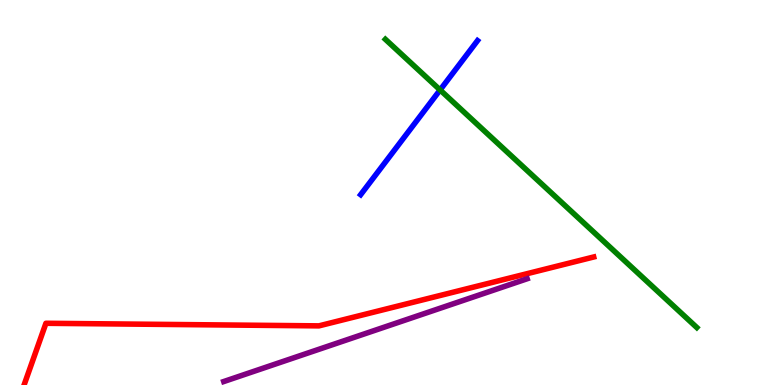[{'lines': ['blue', 'red'], 'intersections': []}, {'lines': ['green', 'red'], 'intersections': []}, {'lines': ['purple', 'red'], 'intersections': []}, {'lines': ['blue', 'green'], 'intersections': [{'x': 5.68, 'y': 7.66}]}, {'lines': ['blue', 'purple'], 'intersections': []}, {'lines': ['green', 'purple'], 'intersections': []}]